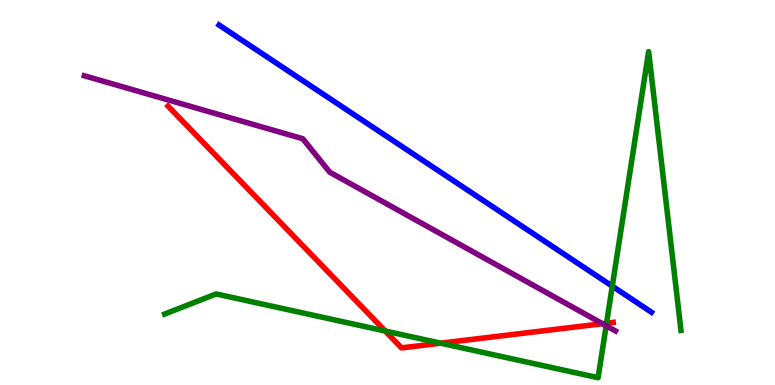[{'lines': ['blue', 'red'], 'intersections': []}, {'lines': ['green', 'red'], 'intersections': [{'x': 4.97, 'y': 1.4}, {'x': 5.69, 'y': 1.09}, {'x': 7.83, 'y': 1.61}]}, {'lines': ['purple', 'red'], 'intersections': [{'x': 7.77, 'y': 1.59}]}, {'lines': ['blue', 'green'], 'intersections': [{'x': 7.9, 'y': 2.57}]}, {'lines': ['blue', 'purple'], 'intersections': []}, {'lines': ['green', 'purple'], 'intersections': [{'x': 7.82, 'y': 1.54}]}]